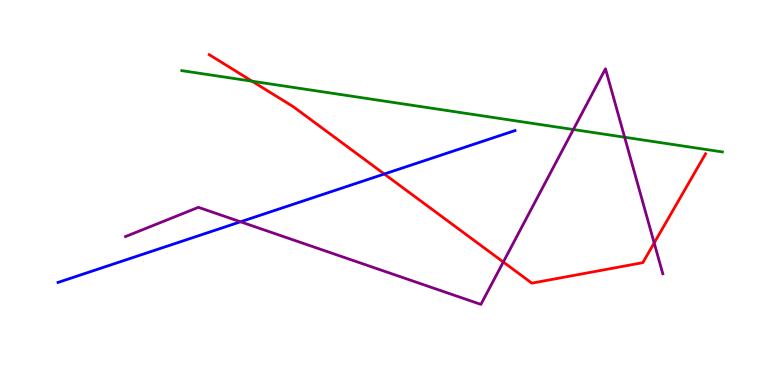[{'lines': ['blue', 'red'], 'intersections': [{'x': 4.96, 'y': 5.48}]}, {'lines': ['green', 'red'], 'intersections': [{'x': 3.25, 'y': 7.89}]}, {'lines': ['purple', 'red'], 'intersections': [{'x': 6.49, 'y': 3.19}, {'x': 8.44, 'y': 3.69}]}, {'lines': ['blue', 'green'], 'intersections': []}, {'lines': ['blue', 'purple'], 'intersections': [{'x': 3.1, 'y': 4.24}]}, {'lines': ['green', 'purple'], 'intersections': [{'x': 7.4, 'y': 6.64}, {'x': 8.06, 'y': 6.44}]}]